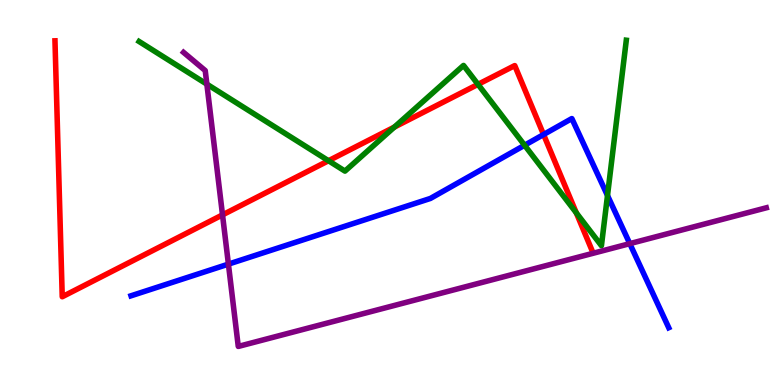[{'lines': ['blue', 'red'], 'intersections': [{'x': 7.01, 'y': 6.51}]}, {'lines': ['green', 'red'], 'intersections': [{'x': 4.24, 'y': 5.83}, {'x': 5.09, 'y': 6.7}, {'x': 6.17, 'y': 7.81}, {'x': 7.44, 'y': 4.47}]}, {'lines': ['purple', 'red'], 'intersections': [{'x': 2.87, 'y': 4.42}]}, {'lines': ['blue', 'green'], 'intersections': [{'x': 6.77, 'y': 6.23}, {'x': 7.84, 'y': 4.92}]}, {'lines': ['blue', 'purple'], 'intersections': [{'x': 2.95, 'y': 3.14}, {'x': 8.13, 'y': 3.67}]}, {'lines': ['green', 'purple'], 'intersections': [{'x': 2.67, 'y': 7.81}]}]